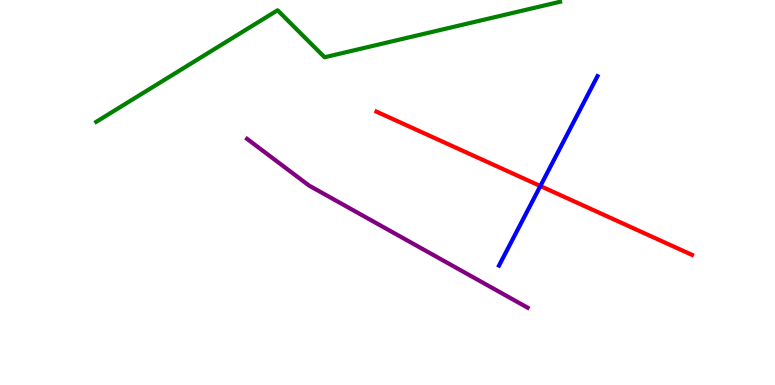[{'lines': ['blue', 'red'], 'intersections': [{'x': 6.97, 'y': 5.17}]}, {'lines': ['green', 'red'], 'intersections': []}, {'lines': ['purple', 'red'], 'intersections': []}, {'lines': ['blue', 'green'], 'intersections': []}, {'lines': ['blue', 'purple'], 'intersections': []}, {'lines': ['green', 'purple'], 'intersections': []}]